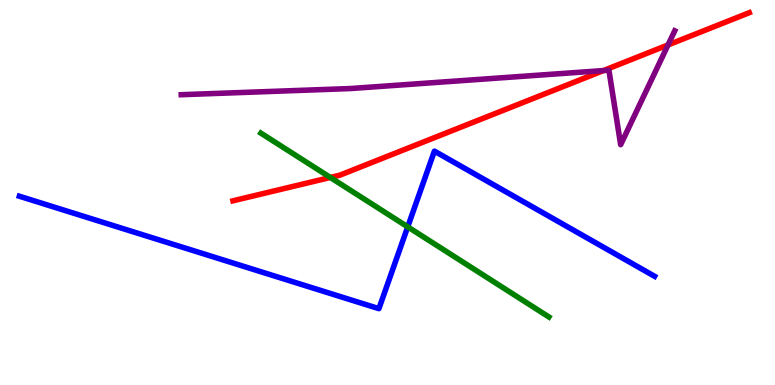[{'lines': ['blue', 'red'], 'intersections': []}, {'lines': ['green', 'red'], 'intersections': [{'x': 4.26, 'y': 5.39}]}, {'lines': ['purple', 'red'], 'intersections': [{'x': 7.79, 'y': 8.17}, {'x': 8.62, 'y': 8.83}]}, {'lines': ['blue', 'green'], 'intersections': [{'x': 5.26, 'y': 4.11}]}, {'lines': ['blue', 'purple'], 'intersections': []}, {'lines': ['green', 'purple'], 'intersections': []}]